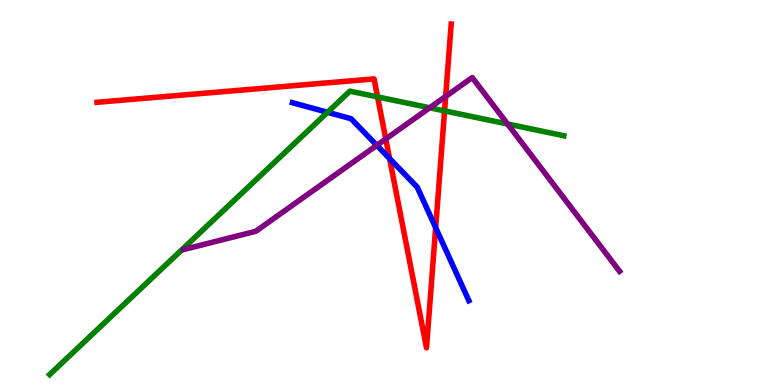[{'lines': ['blue', 'red'], 'intersections': [{'x': 5.03, 'y': 5.88}, {'x': 5.62, 'y': 4.09}]}, {'lines': ['green', 'red'], 'intersections': [{'x': 4.87, 'y': 7.48}, {'x': 5.74, 'y': 7.12}]}, {'lines': ['purple', 'red'], 'intersections': [{'x': 4.98, 'y': 6.39}, {'x': 5.75, 'y': 7.5}]}, {'lines': ['blue', 'green'], 'intersections': [{'x': 4.23, 'y': 7.08}]}, {'lines': ['blue', 'purple'], 'intersections': [{'x': 4.86, 'y': 6.23}]}, {'lines': ['green', 'purple'], 'intersections': [{'x': 5.54, 'y': 7.2}, {'x': 6.55, 'y': 6.78}]}]